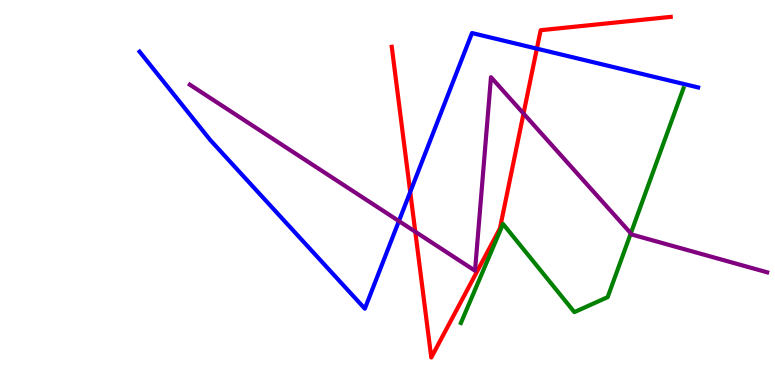[{'lines': ['blue', 'red'], 'intersections': [{'x': 5.29, 'y': 5.01}, {'x': 6.93, 'y': 8.74}]}, {'lines': ['green', 'red'], 'intersections': []}, {'lines': ['purple', 'red'], 'intersections': [{'x': 5.36, 'y': 3.98}, {'x': 6.76, 'y': 7.05}]}, {'lines': ['blue', 'green'], 'intersections': []}, {'lines': ['blue', 'purple'], 'intersections': [{'x': 5.15, 'y': 4.26}]}, {'lines': ['green', 'purple'], 'intersections': [{'x': 8.14, 'y': 3.94}]}]